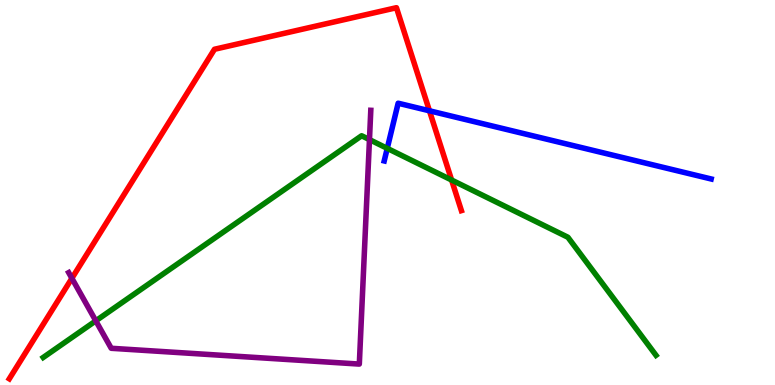[{'lines': ['blue', 'red'], 'intersections': [{'x': 5.54, 'y': 7.12}]}, {'lines': ['green', 'red'], 'intersections': [{'x': 5.83, 'y': 5.32}]}, {'lines': ['purple', 'red'], 'intersections': [{'x': 0.928, 'y': 2.77}]}, {'lines': ['blue', 'green'], 'intersections': [{'x': 5.0, 'y': 6.15}]}, {'lines': ['blue', 'purple'], 'intersections': []}, {'lines': ['green', 'purple'], 'intersections': [{'x': 1.24, 'y': 1.67}, {'x': 4.77, 'y': 6.37}]}]